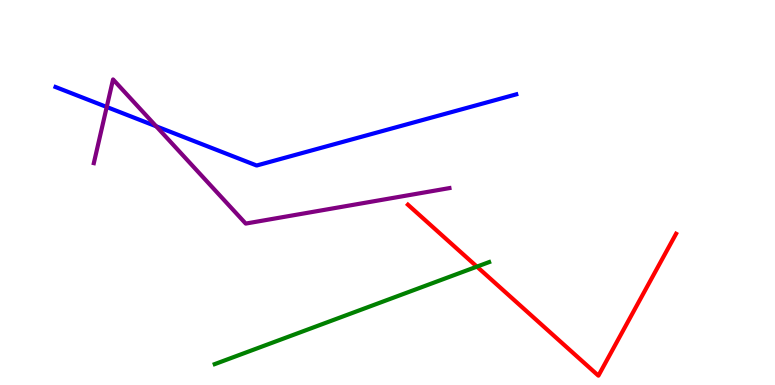[{'lines': ['blue', 'red'], 'intersections': []}, {'lines': ['green', 'red'], 'intersections': [{'x': 6.15, 'y': 3.07}]}, {'lines': ['purple', 'red'], 'intersections': []}, {'lines': ['blue', 'green'], 'intersections': []}, {'lines': ['blue', 'purple'], 'intersections': [{'x': 1.38, 'y': 7.22}, {'x': 2.02, 'y': 6.72}]}, {'lines': ['green', 'purple'], 'intersections': []}]